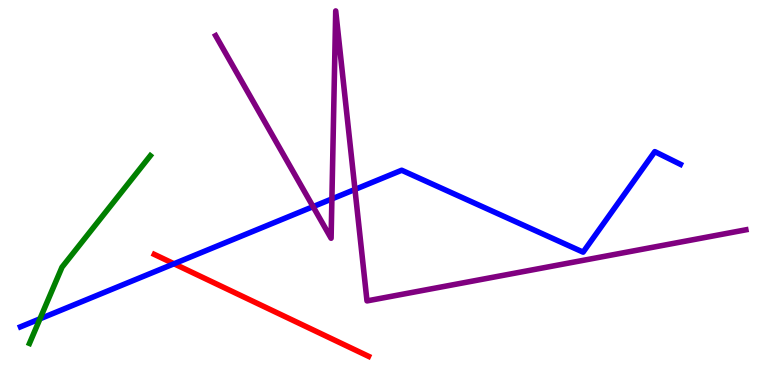[{'lines': ['blue', 'red'], 'intersections': [{'x': 2.25, 'y': 3.15}]}, {'lines': ['green', 'red'], 'intersections': []}, {'lines': ['purple', 'red'], 'intersections': []}, {'lines': ['blue', 'green'], 'intersections': [{'x': 0.516, 'y': 1.72}]}, {'lines': ['blue', 'purple'], 'intersections': [{'x': 4.04, 'y': 4.63}, {'x': 4.28, 'y': 4.83}, {'x': 4.58, 'y': 5.08}]}, {'lines': ['green', 'purple'], 'intersections': []}]